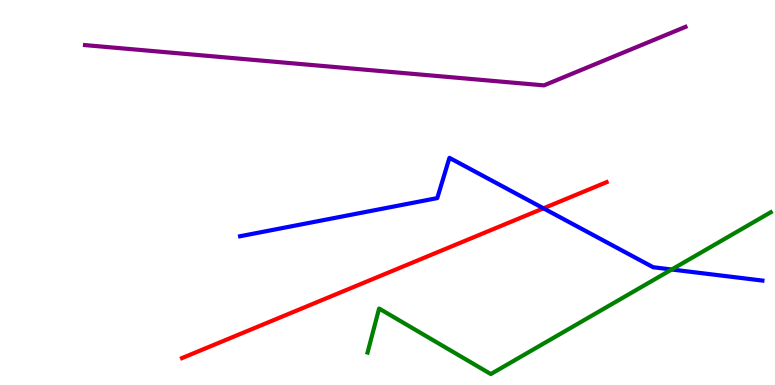[{'lines': ['blue', 'red'], 'intersections': [{'x': 7.01, 'y': 4.59}]}, {'lines': ['green', 'red'], 'intersections': []}, {'lines': ['purple', 'red'], 'intersections': []}, {'lines': ['blue', 'green'], 'intersections': [{'x': 8.67, 'y': 3.0}]}, {'lines': ['blue', 'purple'], 'intersections': []}, {'lines': ['green', 'purple'], 'intersections': []}]